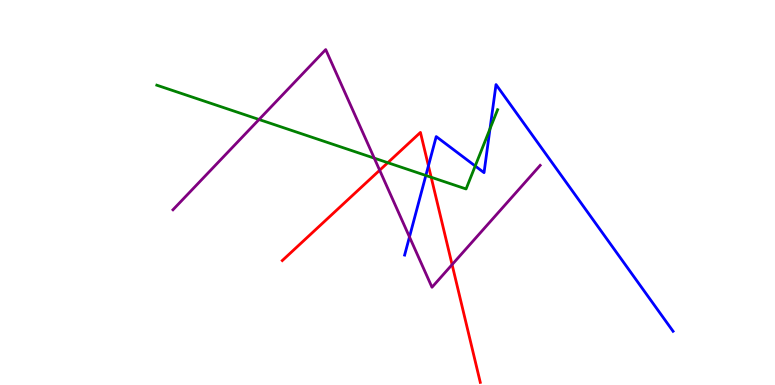[{'lines': ['blue', 'red'], 'intersections': [{'x': 5.53, 'y': 5.69}]}, {'lines': ['green', 'red'], 'intersections': [{'x': 5.0, 'y': 5.77}, {'x': 5.56, 'y': 5.4}]}, {'lines': ['purple', 'red'], 'intersections': [{'x': 4.9, 'y': 5.58}, {'x': 5.83, 'y': 3.13}]}, {'lines': ['blue', 'green'], 'intersections': [{'x': 5.49, 'y': 5.44}, {'x': 6.13, 'y': 5.69}, {'x': 6.32, 'y': 6.65}]}, {'lines': ['blue', 'purple'], 'intersections': [{'x': 5.28, 'y': 3.85}]}, {'lines': ['green', 'purple'], 'intersections': [{'x': 3.34, 'y': 6.9}, {'x': 4.83, 'y': 5.89}]}]